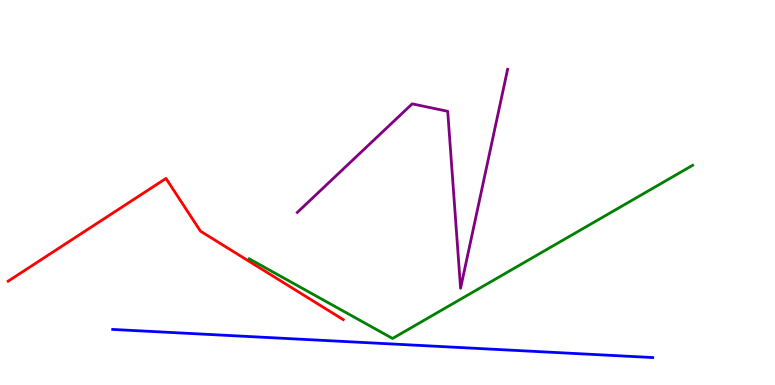[{'lines': ['blue', 'red'], 'intersections': []}, {'lines': ['green', 'red'], 'intersections': []}, {'lines': ['purple', 'red'], 'intersections': []}, {'lines': ['blue', 'green'], 'intersections': []}, {'lines': ['blue', 'purple'], 'intersections': []}, {'lines': ['green', 'purple'], 'intersections': []}]